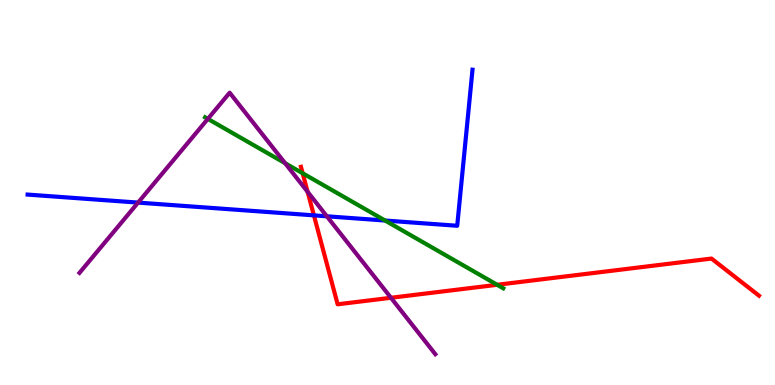[{'lines': ['blue', 'red'], 'intersections': [{'x': 4.05, 'y': 4.41}]}, {'lines': ['green', 'red'], 'intersections': [{'x': 3.91, 'y': 5.5}, {'x': 6.41, 'y': 2.6}]}, {'lines': ['purple', 'red'], 'intersections': [{'x': 3.97, 'y': 5.02}, {'x': 5.04, 'y': 2.27}]}, {'lines': ['blue', 'green'], 'intersections': [{'x': 4.97, 'y': 4.27}]}, {'lines': ['blue', 'purple'], 'intersections': [{'x': 1.78, 'y': 4.74}, {'x': 4.22, 'y': 4.38}]}, {'lines': ['green', 'purple'], 'intersections': [{'x': 2.68, 'y': 6.91}, {'x': 3.68, 'y': 5.76}]}]